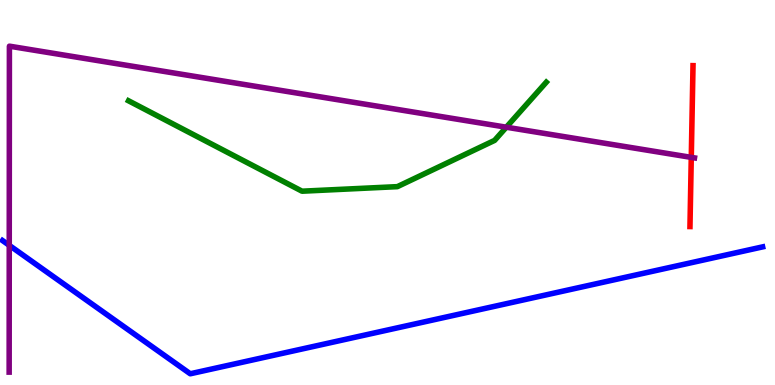[{'lines': ['blue', 'red'], 'intersections': []}, {'lines': ['green', 'red'], 'intersections': []}, {'lines': ['purple', 'red'], 'intersections': [{'x': 8.92, 'y': 5.91}]}, {'lines': ['blue', 'green'], 'intersections': []}, {'lines': ['blue', 'purple'], 'intersections': [{'x': 0.119, 'y': 3.63}]}, {'lines': ['green', 'purple'], 'intersections': [{'x': 6.53, 'y': 6.7}]}]